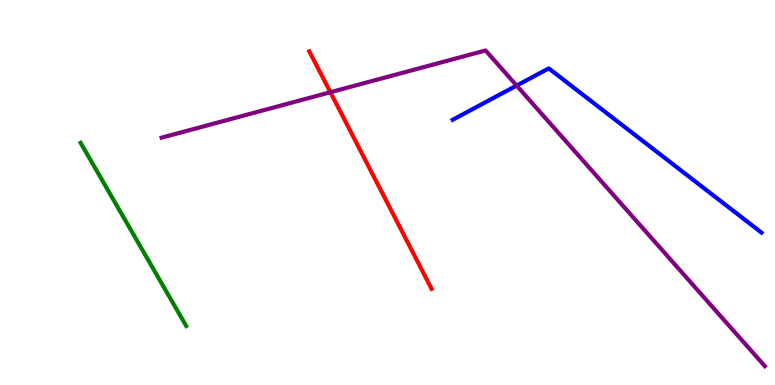[{'lines': ['blue', 'red'], 'intersections': []}, {'lines': ['green', 'red'], 'intersections': []}, {'lines': ['purple', 'red'], 'intersections': [{'x': 4.26, 'y': 7.6}]}, {'lines': ['blue', 'green'], 'intersections': []}, {'lines': ['blue', 'purple'], 'intersections': [{'x': 6.67, 'y': 7.78}]}, {'lines': ['green', 'purple'], 'intersections': []}]